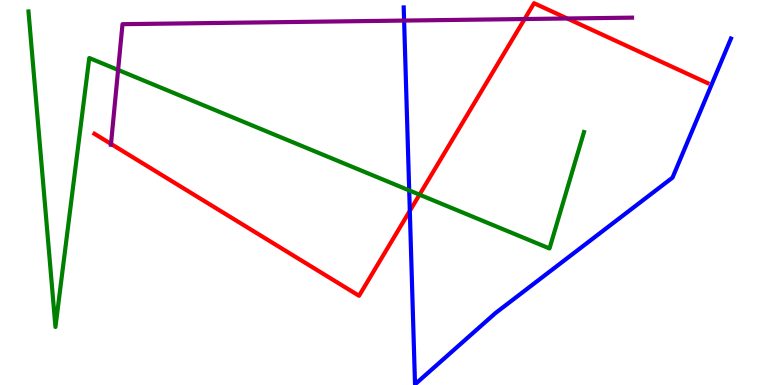[{'lines': ['blue', 'red'], 'intersections': [{'x': 5.29, 'y': 4.52}]}, {'lines': ['green', 'red'], 'intersections': [{'x': 5.41, 'y': 4.94}]}, {'lines': ['purple', 'red'], 'intersections': [{'x': 1.43, 'y': 6.26}, {'x': 6.77, 'y': 9.51}, {'x': 7.32, 'y': 9.52}]}, {'lines': ['blue', 'green'], 'intersections': [{'x': 5.28, 'y': 5.05}]}, {'lines': ['blue', 'purple'], 'intersections': [{'x': 5.21, 'y': 9.47}]}, {'lines': ['green', 'purple'], 'intersections': [{'x': 1.52, 'y': 8.18}]}]